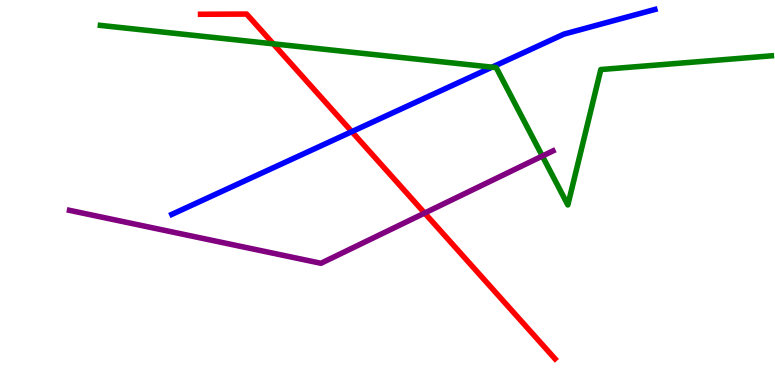[{'lines': ['blue', 'red'], 'intersections': [{'x': 4.54, 'y': 6.58}]}, {'lines': ['green', 'red'], 'intersections': [{'x': 3.53, 'y': 8.86}]}, {'lines': ['purple', 'red'], 'intersections': [{'x': 5.48, 'y': 4.47}]}, {'lines': ['blue', 'green'], 'intersections': [{'x': 6.35, 'y': 8.26}]}, {'lines': ['blue', 'purple'], 'intersections': []}, {'lines': ['green', 'purple'], 'intersections': [{'x': 7.0, 'y': 5.95}]}]